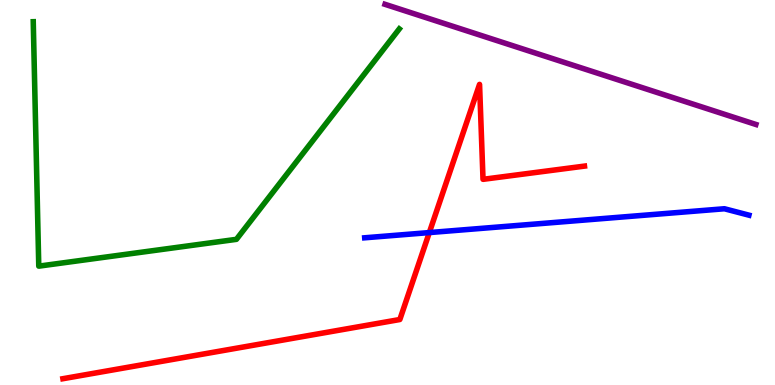[{'lines': ['blue', 'red'], 'intersections': [{'x': 5.54, 'y': 3.96}]}, {'lines': ['green', 'red'], 'intersections': []}, {'lines': ['purple', 'red'], 'intersections': []}, {'lines': ['blue', 'green'], 'intersections': []}, {'lines': ['blue', 'purple'], 'intersections': []}, {'lines': ['green', 'purple'], 'intersections': []}]